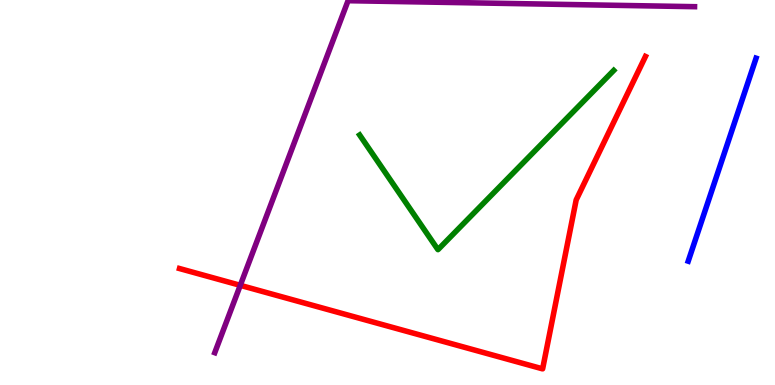[{'lines': ['blue', 'red'], 'intersections': []}, {'lines': ['green', 'red'], 'intersections': []}, {'lines': ['purple', 'red'], 'intersections': [{'x': 3.1, 'y': 2.59}]}, {'lines': ['blue', 'green'], 'intersections': []}, {'lines': ['blue', 'purple'], 'intersections': []}, {'lines': ['green', 'purple'], 'intersections': []}]